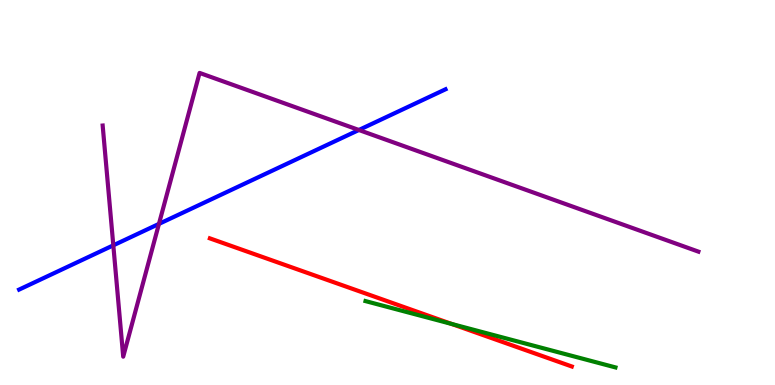[{'lines': ['blue', 'red'], 'intersections': []}, {'lines': ['green', 'red'], 'intersections': [{'x': 5.83, 'y': 1.59}]}, {'lines': ['purple', 'red'], 'intersections': []}, {'lines': ['blue', 'green'], 'intersections': []}, {'lines': ['blue', 'purple'], 'intersections': [{'x': 1.46, 'y': 3.63}, {'x': 2.05, 'y': 4.18}, {'x': 4.63, 'y': 6.62}]}, {'lines': ['green', 'purple'], 'intersections': []}]